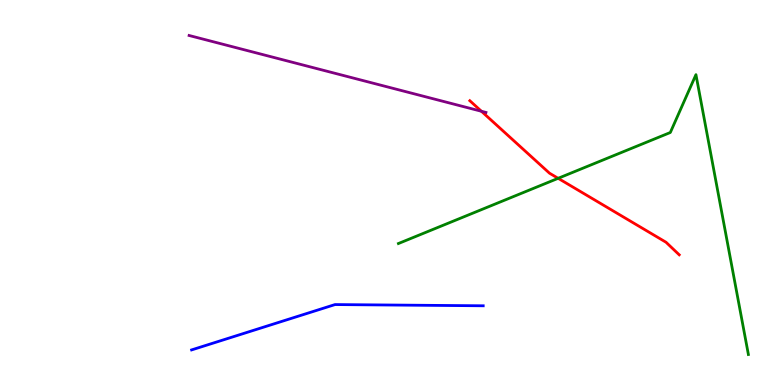[{'lines': ['blue', 'red'], 'intersections': []}, {'lines': ['green', 'red'], 'intersections': [{'x': 7.2, 'y': 5.37}]}, {'lines': ['purple', 'red'], 'intersections': [{'x': 6.21, 'y': 7.11}]}, {'lines': ['blue', 'green'], 'intersections': []}, {'lines': ['blue', 'purple'], 'intersections': []}, {'lines': ['green', 'purple'], 'intersections': []}]